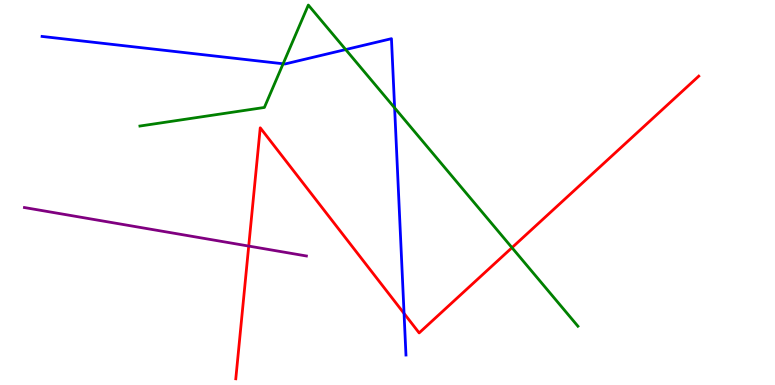[{'lines': ['blue', 'red'], 'intersections': [{'x': 5.21, 'y': 1.86}]}, {'lines': ['green', 'red'], 'intersections': [{'x': 6.61, 'y': 3.57}]}, {'lines': ['purple', 'red'], 'intersections': [{'x': 3.21, 'y': 3.61}]}, {'lines': ['blue', 'green'], 'intersections': [{'x': 3.65, 'y': 8.34}, {'x': 4.46, 'y': 8.71}, {'x': 5.09, 'y': 7.2}]}, {'lines': ['blue', 'purple'], 'intersections': []}, {'lines': ['green', 'purple'], 'intersections': []}]